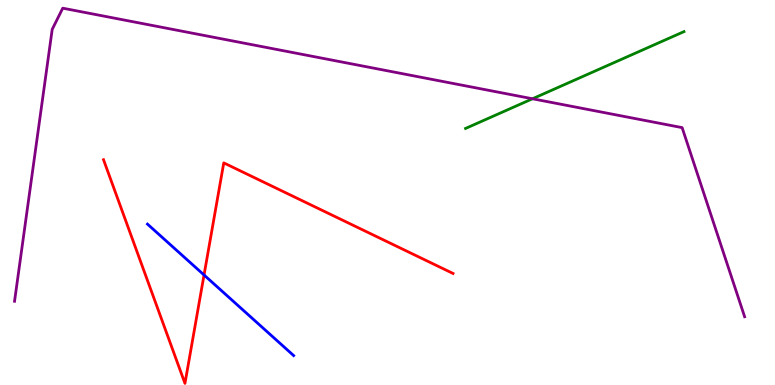[{'lines': ['blue', 'red'], 'intersections': [{'x': 2.63, 'y': 2.86}]}, {'lines': ['green', 'red'], 'intersections': []}, {'lines': ['purple', 'red'], 'intersections': []}, {'lines': ['blue', 'green'], 'intersections': []}, {'lines': ['blue', 'purple'], 'intersections': []}, {'lines': ['green', 'purple'], 'intersections': [{'x': 6.87, 'y': 7.43}]}]